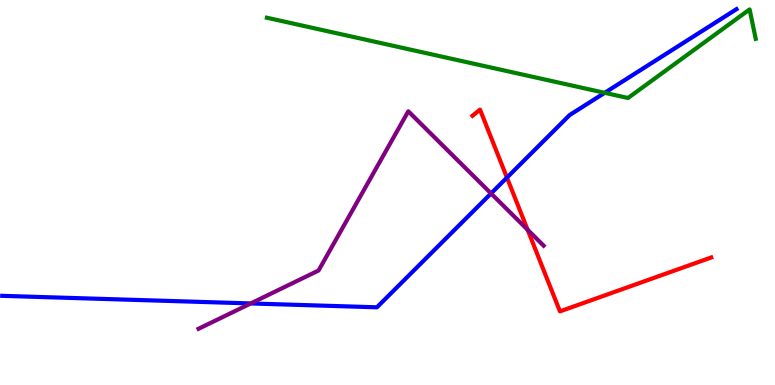[{'lines': ['blue', 'red'], 'intersections': [{'x': 6.54, 'y': 5.39}]}, {'lines': ['green', 'red'], 'intersections': []}, {'lines': ['purple', 'red'], 'intersections': [{'x': 6.81, 'y': 4.03}]}, {'lines': ['blue', 'green'], 'intersections': [{'x': 7.8, 'y': 7.59}]}, {'lines': ['blue', 'purple'], 'intersections': [{'x': 3.24, 'y': 2.12}, {'x': 6.34, 'y': 4.98}]}, {'lines': ['green', 'purple'], 'intersections': []}]